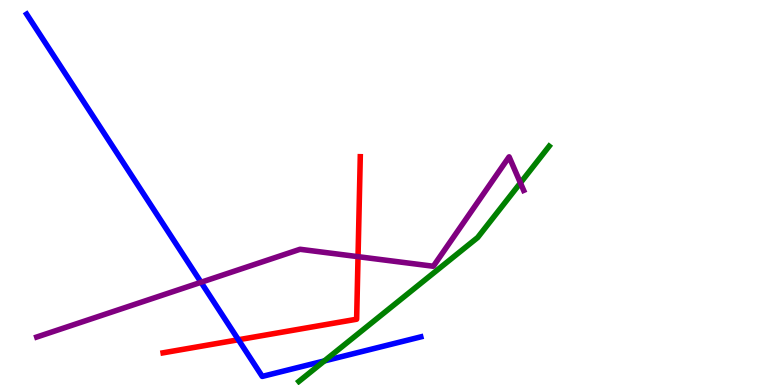[{'lines': ['blue', 'red'], 'intersections': [{'x': 3.08, 'y': 1.18}]}, {'lines': ['green', 'red'], 'intersections': []}, {'lines': ['purple', 'red'], 'intersections': [{'x': 4.62, 'y': 3.33}]}, {'lines': ['blue', 'green'], 'intersections': [{'x': 4.19, 'y': 0.625}]}, {'lines': ['blue', 'purple'], 'intersections': [{'x': 2.59, 'y': 2.67}]}, {'lines': ['green', 'purple'], 'intersections': [{'x': 6.72, 'y': 5.25}]}]